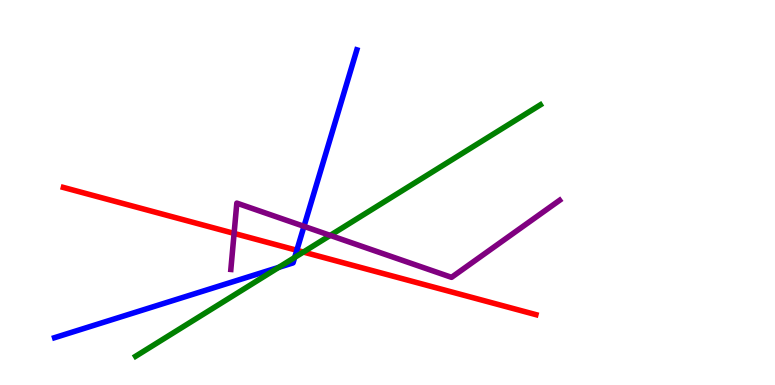[{'lines': ['blue', 'red'], 'intersections': [{'x': 3.83, 'y': 3.5}]}, {'lines': ['green', 'red'], 'intersections': [{'x': 3.91, 'y': 3.45}]}, {'lines': ['purple', 'red'], 'intersections': [{'x': 3.02, 'y': 3.94}]}, {'lines': ['blue', 'green'], 'intersections': [{'x': 3.6, 'y': 3.05}, {'x': 3.8, 'y': 3.31}]}, {'lines': ['blue', 'purple'], 'intersections': [{'x': 3.92, 'y': 4.12}]}, {'lines': ['green', 'purple'], 'intersections': [{'x': 4.26, 'y': 3.89}]}]